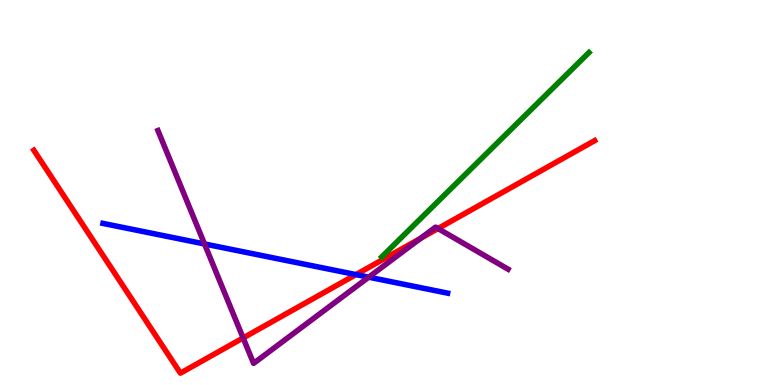[{'lines': ['blue', 'red'], 'intersections': [{'x': 4.59, 'y': 2.87}]}, {'lines': ['green', 'red'], 'intersections': []}, {'lines': ['purple', 'red'], 'intersections': [{'x': 3.14, 'y': 1.22}, {'x': 5.43, 'y': 3.81}, {'x': 5.65, 'y': 4.06}]}, {'lines': ['blue', 'green'], 'intersections': []}, {'lines': ['blue', 'purple'], 'intersections': [{'x': 2.64, 'y': 3.66}, {'x': 4.76, 'y': 2.8}]}, {'lines': ['green', 'purple'], 'intersections': []}]